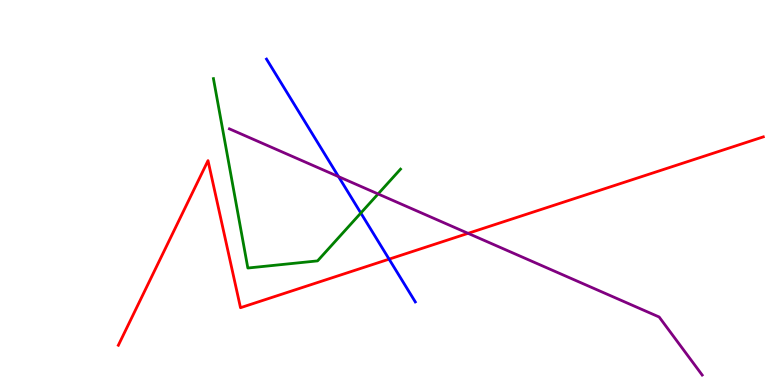[{'lines': ['blue', 'red'], 'intersections': [{'x': 5.02, 'y': 3.27}]}, {'lines': ['green', 'red'], 'intersections': []}, {'lines': ['purple', 'red'], 'intersections': [{'x': 6.04, 'y': 3.94}]}, {'lines': ['blue', 'green'], 'intersections': [{'x': 4.66, 'y': 4.47}]}, {'lines': ['blue', 'purple'], 'intersections': [{'x': 4.37, 'y': 5.41}]}, {'lines': ['green', 'purple'], 'intersections': [{'x': 4.88, 'y': 4.96}]}]